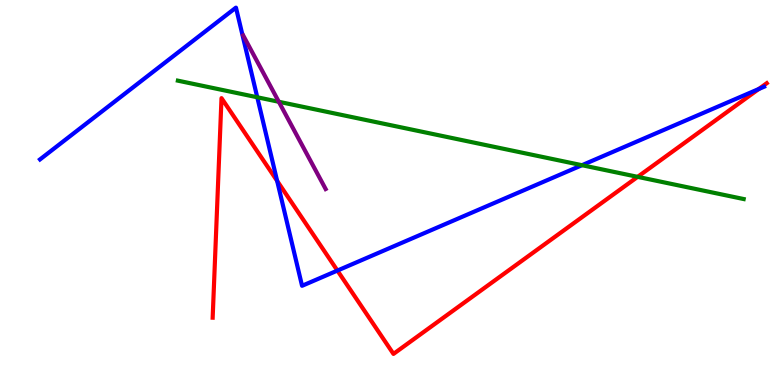[{'lines': ['blue', 'red'], 'intersections': [{'x': 3.58, 'y': 5.3}, {'x': 4.35, 'y': 2.97}, {'x': 9.79, 'y': 7.69}]}, {'lines': ['green', 'red'], 'intersections': [{'x': 8.23, 'y': 5.41}]}, {'lines': ['purple', 'red'], 'intersections': []}, {'lines': ['blue', 'green'], 'intersections': [{'x': 3.32, 'y': 7.47}, {'x': 7.51, 'y': 5.71}]}, {'lines': ['blue', 'purple'], 'intersections': []}, {'lines': ['green', 'purple'], 'intersections': [{'x': 3.6, 'y': 7.36}]}]